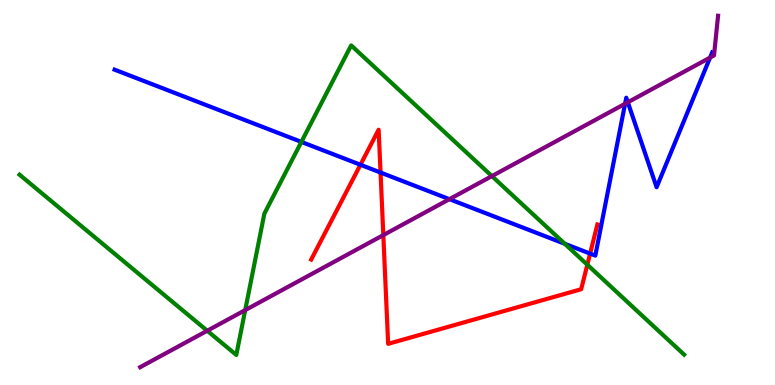[{'lines': ['blue', 'red'], 'intersections': [{'x': 4.65, 'y': 5.72}, {'x': 4.91, 'y': 5.52}, {'x': 7.61, 'y': 3.41}]}, {'lines': ['green', 'red'], 'intersections': [{'x': 7.58, 'y': 3.12}]}, {'lines': ['purple', 'red'], 'intersections': [{'x': 4.95, 'y': 3.89}]}, {'lines': ['blue', 'green'], 'intersections': [{'x': 3.89, 'y': 6.31}, {'x': 7.29, 'y': 3.67}]}, {'lines': ['blue', 'purple'], 'intersections': [{'x': 5.8, 'y': 4.83}, {'x': 8.07, 'y': 7.3}, {'x': 8.1, 'y': 7.34}, {'x': 9.16, 'y': 8.5}]}, {'lines': ['green', 'purple'], 'intersections': [{'x': 2.67, 'y': 1.41}, {'x': 3.16, 'y': 1.95}, {'x': 6.35, 'y': 5.43}]}]